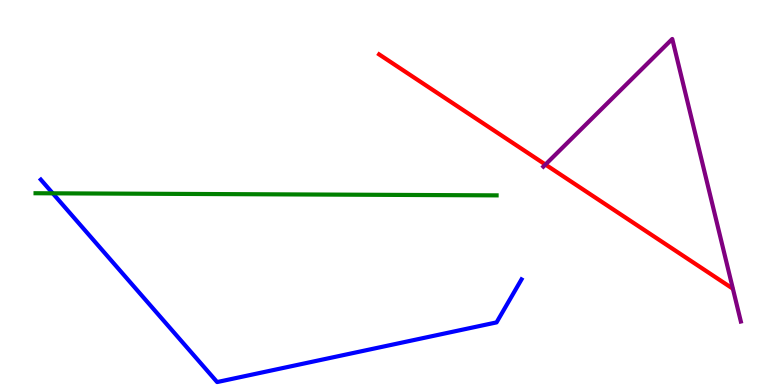[{'lines': ['blue', 'red'], 'intersections': []}, {'lines': ['green', 'red'], 'intersections': []}, {'lines': ['purple', 'red'], 'intersections': [{'x': 7.04, 'y': 5.73}]}, {'lines': ['blue', 'green'], 'intersections': [{'x': 0.681, 'y': 4.98}]}, {'lines': ['blue', 'purple'], 'intersections': []}, {'lines': ['green', 'purple'], 'intersections': []}]